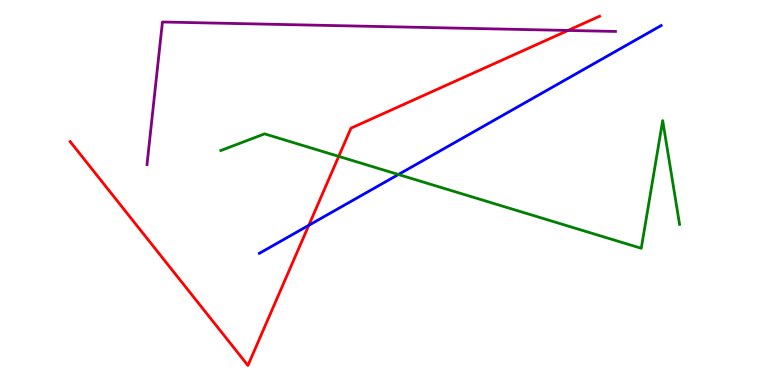[{'lines': ['blue', 'red'], 'intersections': [{'x': 3.98, 'y': 4.15}]}, {'lines': ['green', 'red'], 'intersections': [{'x': 4.37, 'y': 5.94}]}, {'lines': ['purple', 'red'], 'intersections': [{'x': 7.33, 'y': 9.21}]}, {'lines': ['blue', 'green'], 'intersections': [{'x': 5.14, 'y': 5.47}]}, {'lines': ['blue', 'purple'], 'intersections': []}, {'lines': ['green', 'purple'], 'intersections': []}]